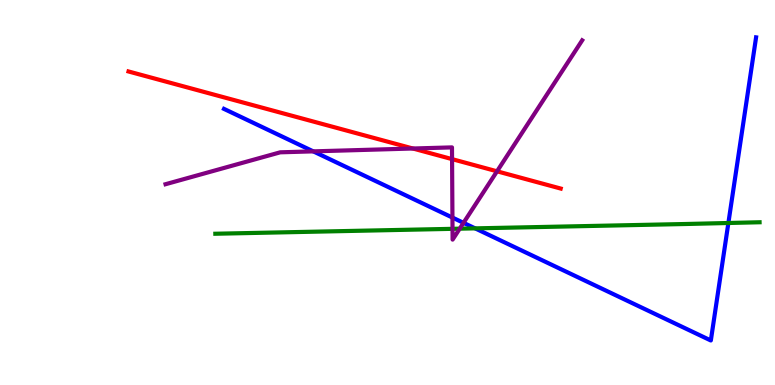[{'lines': ['blue', 'red'], 'intersections': []}, {'lines': ['green', 'red'], 'intersections': []}, {'lines': ['purple', 'red'], 'intersections': [{'x': 5.33, 'y': 6.14}, {'x': 5.83, 'y': 5.87}, {'x': 6.41, 'y': 5.55}]}, {'lines': ['blue', 'green'], 'intersections': [{'x': 6.13, 'y': 4.07}, {'x': 9.4, 'y': 4.21}]}, {'lines': ['blue', 'purple'], 'intersections': [{'x': 4.04, 'y': 6.07}, {'x': 5.84, 'y': 4.35}, {'x': 5.98, 'y': 4.21}]}, {'lines': ['green', 'purple'], 'intersections': [{'x': 5.84, 'y': 4.06}, {'x': 5.93, 'y': 4.06}]}]